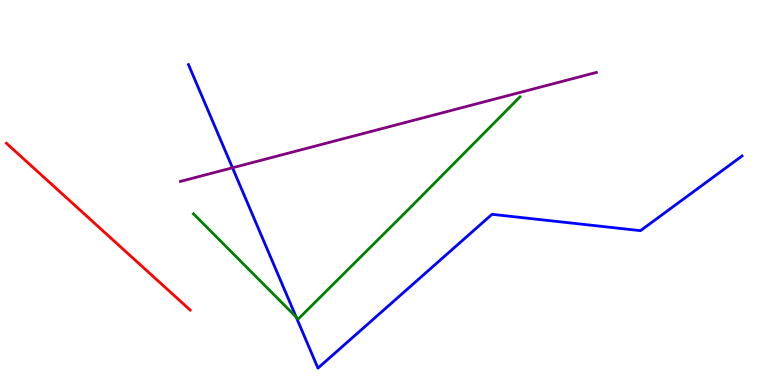[{'lines': ['blue', 'red'], 'intersections': []}, {'lines': ['green', 'red'], 'intersections': []}, {'lines': ['purple', 'red'], 'intersections': []}, {'lines': ['blue', 'green'], 'intersections': [{'x': 3.82, 'y': 1.76}]}, {'lines': ['blue', 'purple'], 'intersections': [{'x': 3.0, 'y': 5.64}]}, {'lines': ['green', 'purple'], 'intersections': []}]